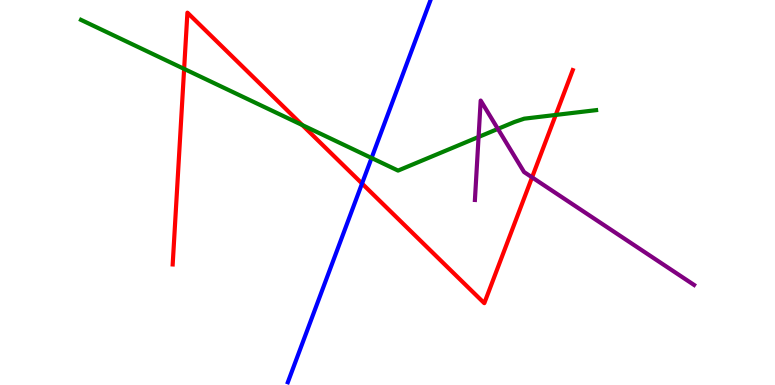[{'lines': ['blue', 'red'], 'intersections': [{'x': 4.67, 'y': 5.23}]}, {'lines': ['green', 'red'], 'intersections': [{'x': 2.38, 'y': 8.21}, {'x': 3.9, 'y': 6.75}, {'x': 7.17, 'y': 7.01}]}, {'lines': ['purple', 'red'], 'intersections': [{'x': 6.87, 'y': 5.39}]}, {'lines': ['blue', 'green'], 'intersections': [{'x': 4.79, 'y': 5.9}]}, {'lines': ['blue', 'purple'], 'intersections': []}, {'lines': ['green', 'purple'], 'intersections': [{'x': 6.18, 'y': 6.44}, {'x': 6.42, 'y': 6.65}]}]